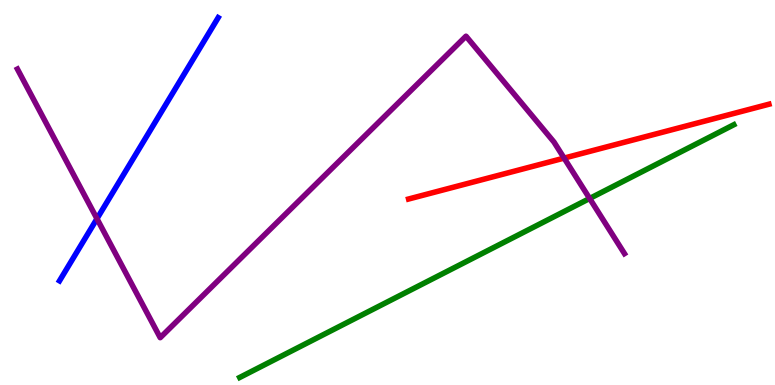[{'lines': ['blue', 'red'], 'intersections': []}, {'lines': ['green', 'red'], 'intersections': []}, {'lines': ['purple', 'red'], 'intersections': [{'x': 7.28, 'y': 5.89}]}, {'lines': ['blue', 'green'], 'intersections': []}, {'lines': ['blue', 'purple'], 'intersections': [{'x': 1.25, 'y': 4.32}]}, {'lines': ['green', 'purple'], 'intersections': [{'x': 7.61, 'y': 4.84}]}]